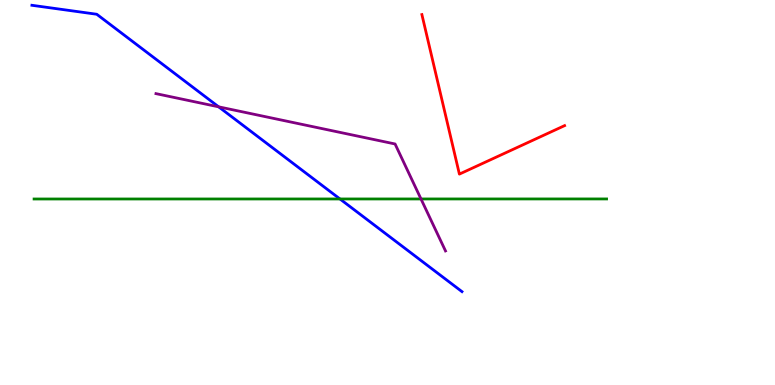[{'lines': ['blue', 'red'], 'intersections': []}, {'lines': ['green', 'red'], 'intersections': []}, {'lines': ['purple', 'red'], 'intersections': []}, {'lines': ['blue', 'green'], 'intersections': [{'x': 4.39, 'y': 4.83}]}, {'lines': ['blue', 'purple'], 'intersections': [{'x': 2.82, 'y': 7.23}]}, {'lines': ['green', 'purple'], 'intersections': [{'x': 5.43, 'y': 4.83}]}]